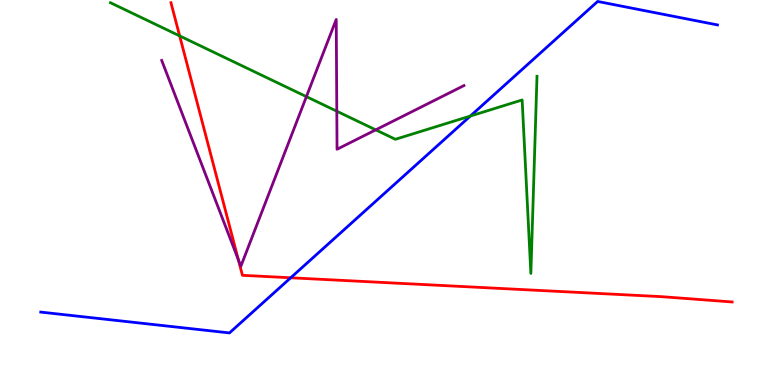[{'lines': ['blue', 'red'], 'intersections': [{'x': 3.75, 'y': 2.78}]}, {'lines': ['green', 'red'], 'intersections': [{'x': 2.32, 'y': 9.07}]}, {'lines': ['purple', 'red'], 'intersections': [{'x': 3.08, 'y': 3.25}]}, {'lines': ['blue', 'green'], 'intersections': [{'x': 6.07, 'y': 6.99}]}, {'lines': ['blue', 'purple'], 'intersections': []}, {'lines': ['green', 'purple'], 'intersections': [{'x': 3.95, 'y': 7.49}, {'x': 4.35, 'y': 7.11}, {'x': 4.85, 'y': 6.63}]}]